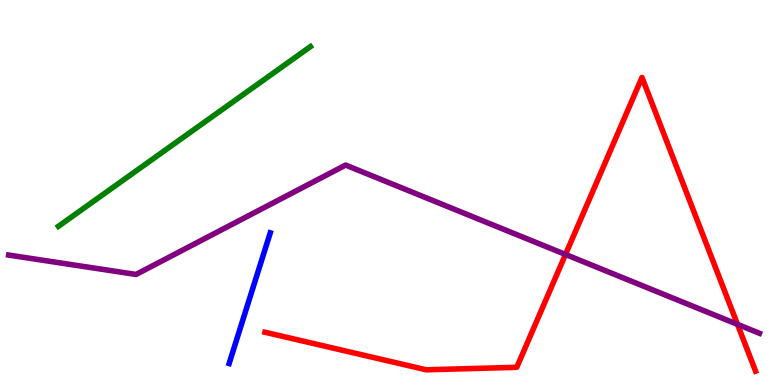[{'lines': ['blue', 'red'], 'intersections': []}, {'lines': ['green', 'red'], 'intersections': []}, {'lines': ['purple', 'red'], 'intersections': [{'x': 7.3, 'y': 3.39}, {'x': 9.52, 'y': 1.58}]}, {'lines': ['blue', 'green'], 'intersections': []}, {'lines': ['blue', 'purple'], 'intersections': []}, {'lines': ['green', 'purple'], 'intersections': []}]